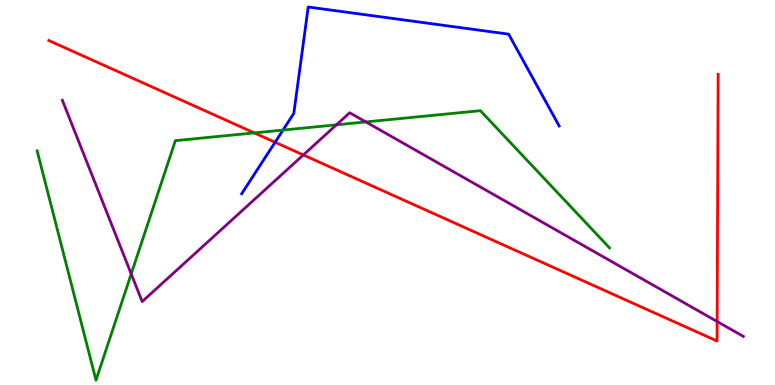[{'lines': ['blue', 'red'], 'intersections': [{'x': 3.55, 'y': 6.3}]}, {'lines': ['green', 'red'], 'intersections': [{'x': 3.28, 'y': 6.55}]}, {'lines': ['purple', 'red'], 'intersections': [{'x': 3.91, 'y': 5.97}, {'x': 9.25, 'y': 1.65}]}, {'lines': ['blue', 'green'], 'intersections': [{'x': 3.65, 'y': 6.62}]}, {'lines': ['blue', 'purple'], 'intersections': []}, {'lines': ['green', 'purple'], 'intersections': [{'x': 1.69, 'y': 2.89}, {'x': 4.34, 'y': 6.76}, {'x': 4.72, 'y': 6.83}]}]